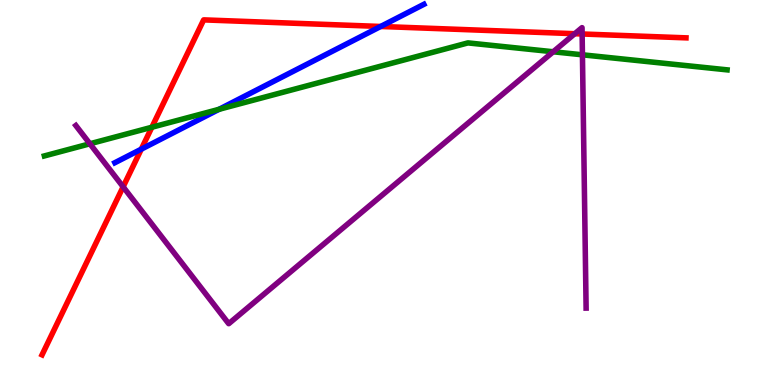[{'lines': ['blue', 'red'], 'intersections': [{'x': 1.82, 'y': 6.13}, {'x': 4.91, 'y': 9.31}]}, {'lines': ['green', 'red'], 'intersections': [{'x': 1.96, 'y': 6.7}]}, {'lines': ['purple', 'red'], 'intersections': [{'x': 1.59, 'y': 5.15}, {'x': 7.42, 'y': 9.12}, {'x': 7.51, 'y': 9.12}]}, {'lines': ['blue', 'green'], 'intersections': [{'x': 2.83, 'y': 7.16}]}, {'lines': ['blue', 'purple'], 'intersections': []}, {'lines': ['green', 'purple'], 'intersections': [{'x': 1.16, 'y': 6.27}, {'x': 7.14, 'y': 8.66}, {'x': 7.52, 'y': 8.58}]}]